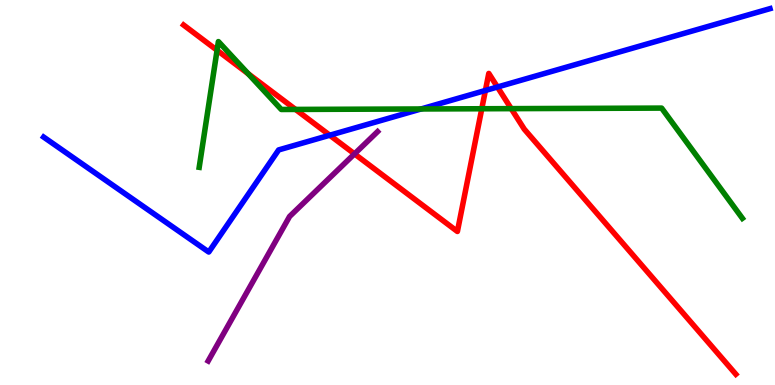[{'lines': ['blue', 'red'], 'intersections': [{'x': 4.25, 'y': 6.49}, {'x': 6.26, 'y': 7.65}, {'x': 6.42, 'y': 7.74}]}, {'lines': ['green', 'red'], 'intersections': [{'x': 2.8, 'y': 8.69}, {'x': 3.2, 'y': 8.09}, {'x': 3.81, 'y': 7.16}, {'x': 6.22, 'y': 7.18}, {'x': 6.6, 'y': 7.18}]}, {'lines': ['purple', 'red'], 'intersections': [{'x': 4.57, 'y': 6.0}]}, {'lines': ['blue', 'green'], 'intersections': [{'x': 5.43, 'y': 7.17}]}, {'lines': ['blue', 'purple'], 'intersections': []}, {'lines': ['green', 'purple'], 'intersections': []}]